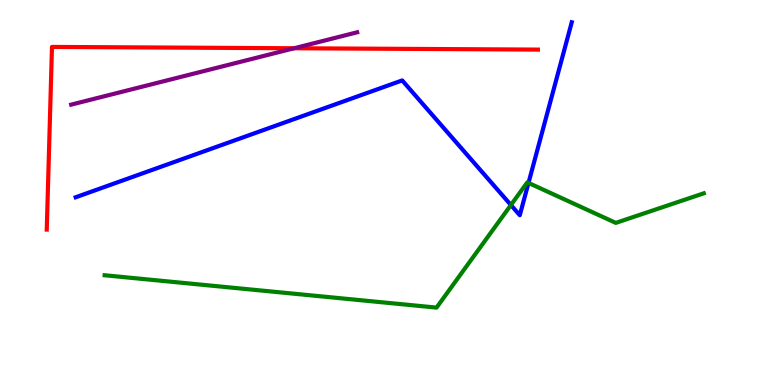[{'lines': ['blue', 'red'], 'intersections': []}, {'lines': ['green', 'red'], 'intersections': []}, {'lines': ['purple', 'red'], 'intersections': [{'x': 3.79, 'y': 8.75}]}, {'lines': ['blue', 'green'], 'intersections': [{'x': 6.59, 'y': 4.67}, {'x': 6.82, 'y': 5.25}]}, {'lines': ['blue', 'purple'], 'intersections': []}, {'lines': ['green', 'purple'], 'intersections': []}]